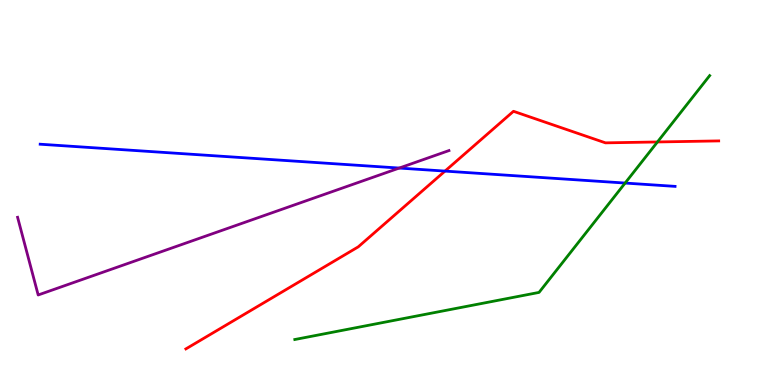[{'lines': ['blue', 'red'], 'intersections': [{'x': 5.74, 'y': 5.56}]}, {'lines': ['green', 'red'], 'intersections': [{'x': 8.48, 'y': 6.31}]}, {'lines': ['purple', 'red'], 'intersections': []}, {'lines': ['blue', 'green'], 'intersections': [{'x': 8.07, 'y': 5.25}]}, {'lines': ['blue', 'purple'], 'intersections': [{'x': 5.15, 'y': 5.63}]}, {'lines': ['green', 'purple'], 'intersections': []}]